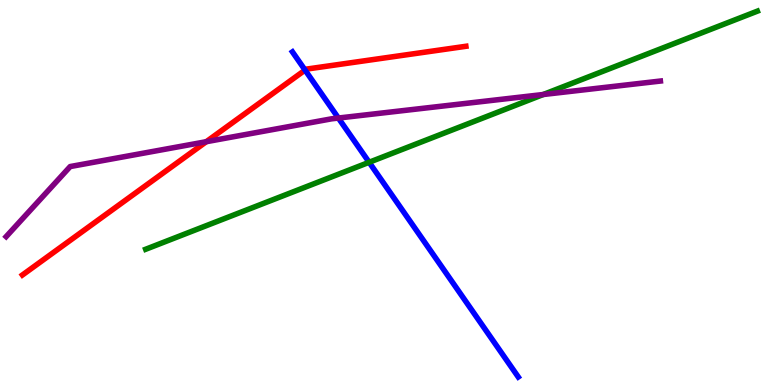[{'lines': ['blue', 'red'], 'intersections': [{'x': 3.94, 'y': 8.18}]}, {'lines': ['green', 'red'], 'intersections': []}, {'lines': ['purple', 'red'], 'intersections': [{'x': 2.66, 'y': 6.32}]}, {'lines': ['blue', 'green'], 'intersections': [{'x': 4.76, 'y': 5.78}]}, {'lines': ['blue', 'purple'], 'intersections': [{'x': 4.37, 'y': 6.93}]}, {'lines': ['green', 'purple'], 'intersections': [{'x': 7.01, 'y': 7.55}]}]